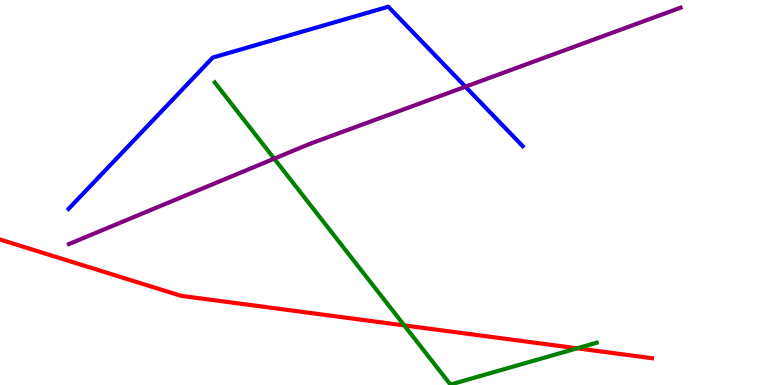[{'lines': ['blue', 'red'], 'intersections': []}, {'lines': ['green', 'red'], 'intersections': [{'x': 5.22, 'y': 1.55}, {'x': 7.45, 'y': 0.953}]}, {'lines': ['purple', 'red'], 'intersections': []}, {'lines': ['blue', 'green'], 'intersections': []}, {'lines': ['blue', 'purple'], 'intersections': [{'x': 6.01, 'y': 7.75}]}, {'lines': ['green', 'purple'], 'intersections': [{'x': 3.54, 'y': 5.88}]}]